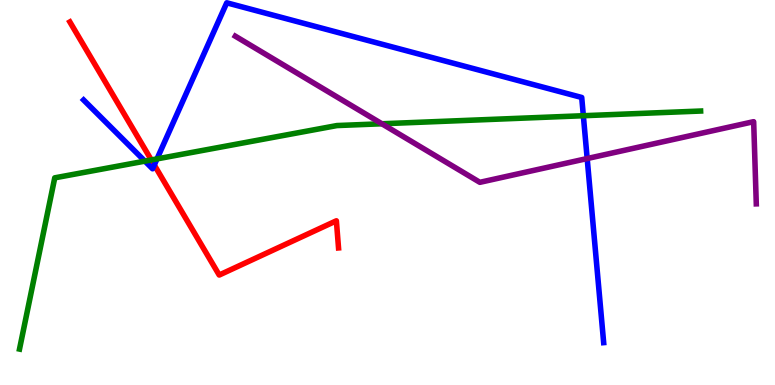[{'lines': ['blue', 'red'], 'intersections': [{'x': 1.99, 'y': 5.71}]}, {'lines': ['green', 'red'], 'intersections': [{'x': 1.95, 'y': 5.85}]}, {'lines': ['purple', 'red'], 'intersections': []}, {'lines': ['blue', 'green'], 'intersections': [{'x': 1.87, 'y': 5.81}, {'x': 2.03, 'y': 5.87}, {'x': 7.53, 'y': 6.99}]}, {'lines': ['blue', 'purple'], 'intersections': [{'x': 7.58, 'y': 5.88}]}, {'lines': ['green', 'purple'], 'intersections': [{'x': 4.93, 'y': 6.79}]}]